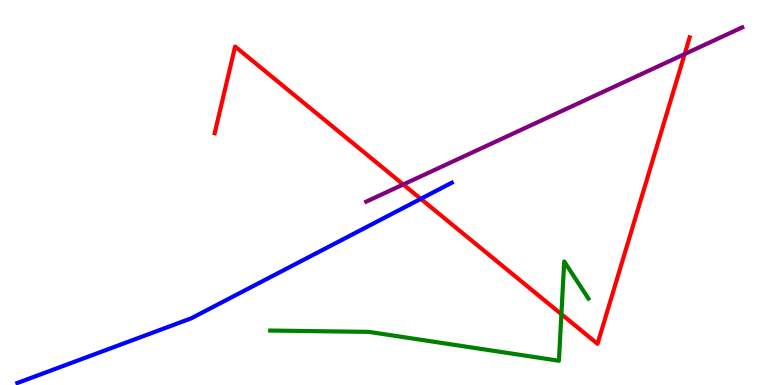[{'lines': ['blue', 'red'], 'intersections': [{'x': 5.43, 'y': 4.84}]}, {'lines': ['green', 'red'], 'intersections': [{'x': 7.24, 'y': 1.84}]}, {'lines': ['purple', 'red'], 'intersections': [{'x': 5.2, 'y': 5.21}, {'x': 8.83, 'y': 8.6}]}, {'lines': ['blue', 'green'], 'intersections': []}, {'lines': ['blue', 'purple'], 'intersections': []}, {'lines': ['green', 'purple'], 'intersections': []}]